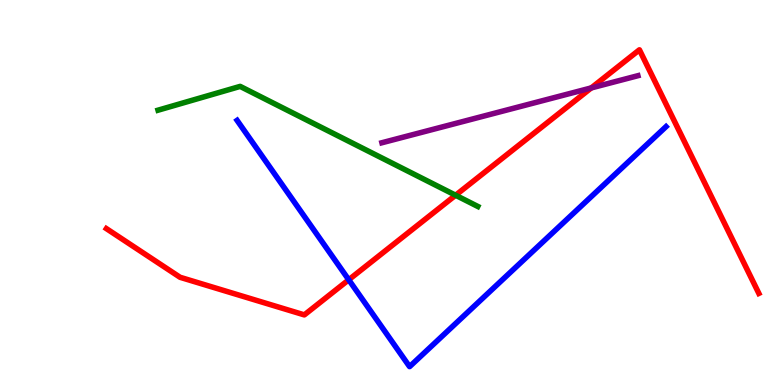[{'lines': ['blue', 'red'], 'intersections': [{'x': 4.5, 'y': 2.73}]}, {'lines': ['green', 'red'], 'intersections': [{'x': 5.88, 'y': 4.93}]}, {'lines': ['purple', 'red'], 'intersections': [{'x': 7.63, 'y': 7.72}]}, {'lines': ['blue', 'green'], 'intersections': []}, {'lines': ['blue', 'purple'], 'intersections': []}, {'lines': ['green', 'purple'], 'intersections': []}]